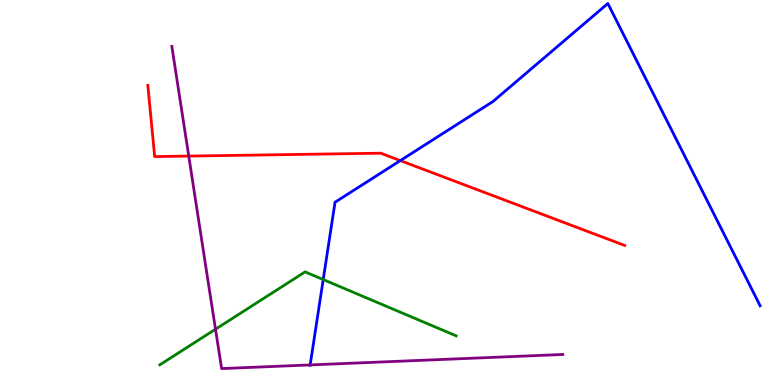[{'lines': ['blue', 'red'], 'intersections': [{'x': 5.17, 'y': 5.83}]}, {'lines': ['green', 'red'], 'intersections': []}, {'lines': ['purple', 'red'], 'intersections': [{'x': 2.44, 'y': 5.95}]}, {'lines': ['blue', 'green'], 'intersections': [{'x': 4.17, 'y': 2.74}]}, {'lines': ['blue', 'purple'], 'intersections': [{'x': 4.0, 'y': 0.521}]}, {'lines': ['green', 'purple'], 'intersections': [{'x': 2.78, 'y': 1.45}]}]